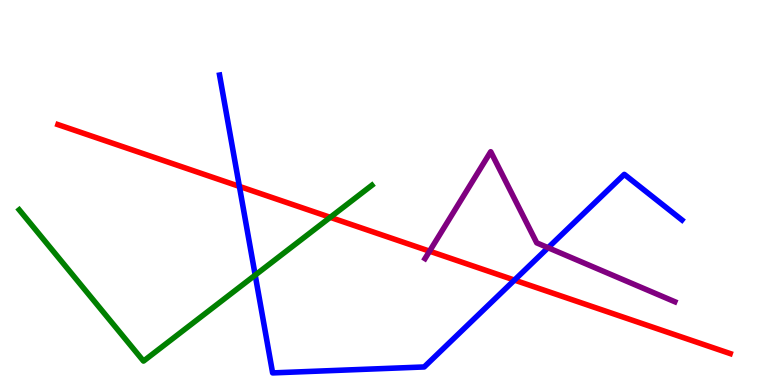[{'lines': ['blue', 'red'], 'intersections': [{'x': 3.09, 'y': 5.16}, {'x': 6.64, 'y': 2.73}]}, {'lines': ['green', 'red'], 'intersections': [{'x': 4.26, 'y': 4.35}]}, {'lines': ['purple', 'red'], 'intersections': [{'x': 5.54, 'y': 3.48}]}, {'lines': ['blue', 'green'], 'intersections': [{'x': 3.29, 'y': 2.85}]}, {'lines': ['blue', 'purple'], 'intersections': [{'x': 7.07, 'y': 3.57}]}, {'lines': ['green', 'purple'], 'intersections': []}]